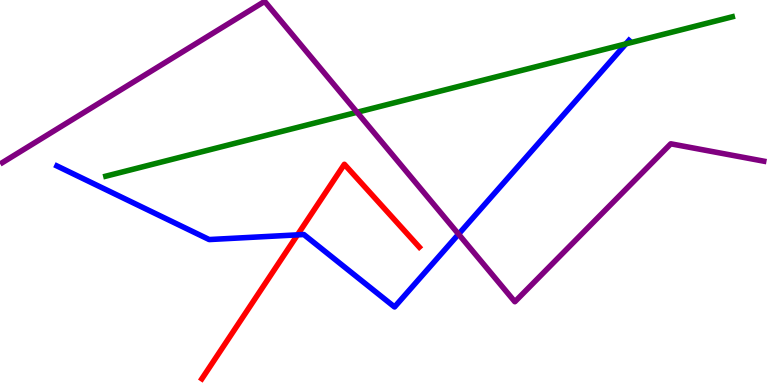[{'lines': ['blue', 'red'], 'intersections': [{'x': 3.84, 'y': 3.9}]}, {'lines': ['green', 'red'], 'intersections': []}, {'lines': ['purple', 'red'], 'intersections': []}, {'lines': ['blue', 'green'], 'intersections': [{'x': 8.08, 'y': 8.86}]}, {'lines': ['blue', 'purple'], 'intersections': [{'x': 5.92, 'y': 3.92}]}, {'lines': ['green', 'purple'], 'intersections': [{'x': 4.61, 'y': 7.08}]}]